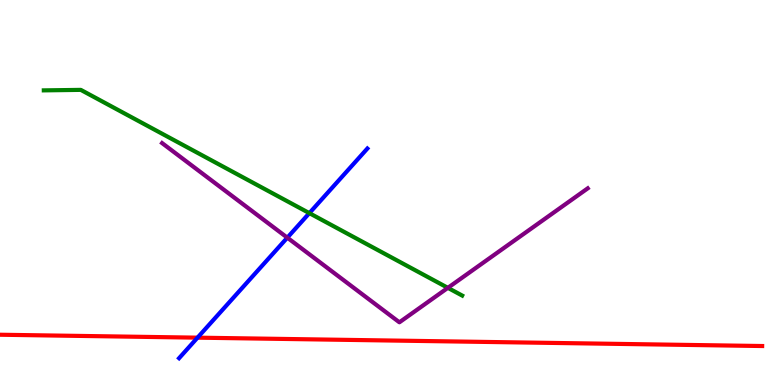[{'lines': ['blue', 'red'], 'intersections': [{'x': 2.55, 'y': 1.23}]}, {'lines': ['green', 'red'], 'intersections': []}, {'lines': ['purple', 'red'], 'intersections': []}, {'lines': ['blue', 'green'], 'intersections': [{'x': 3.99, 'y': 4.46}]}, {'lines': ['blue', 'purple'], 'intersections': [{'x': 3.71, 'y': 3.83}]}, {'lines': ['green', 'purple'], 'intersections': [{'x': 5.78, 'y': 2.52}]}]